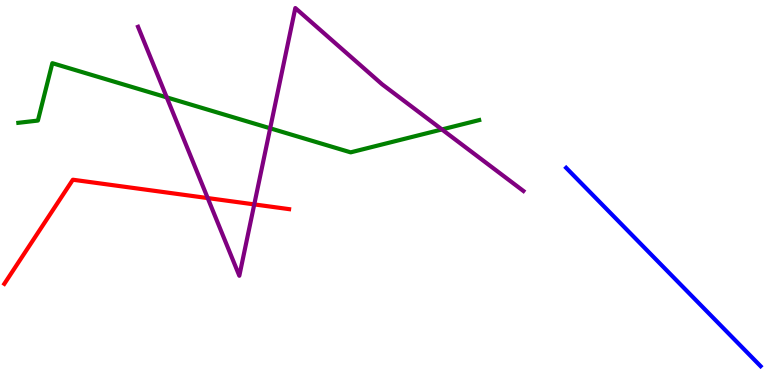[{'lines': ['blue', 'red'], 'intersections': []}, {'lines': ['green', 'red'], 'intersections': []}, {'lines': ['purple', 'red'], 'intersections': [{'x': 2.68, 'y': 4.86}, {'x': 3.28, 'y': 4.69}]}, {'lines': ['blue', 'green'], 'intersections': []}, {'lines': ['blue', 'purple'], 'intersections': []}, {'lines': ['green', 'purple'], 'intersections': [{'x': 2.15, 'y': 7.47}, {'x': 3.49, 'y': 6.67}, {'x': 5.7, 'y': 6.64}]}]